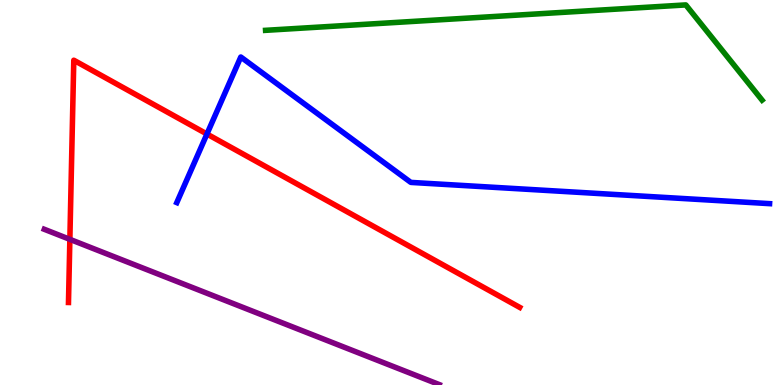[{'lines': ['blue', 'red'], 'intersections': [{'x': 2.67, 'y': 6.52}]}, {'lines': ['green', 'red'], 'intersections': []}, {'lines': ['purple', 'red'], 'intersections': [{'x': 0.901, 'y': 3.78}]}, {'lines': ['blue', 'green'], 'intersections': []}, {'lines': ['blue', 'purple'], 'intersections': []}, {'lines': ['green', 'purple'], 'intersections': []}]